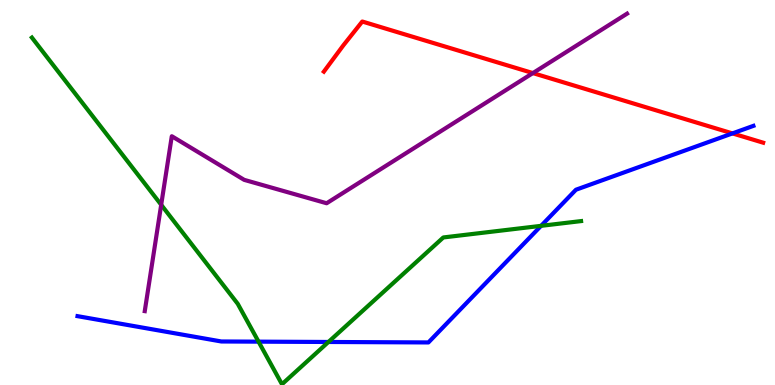[{'lines': ['blue', 'red'], 'intersections': [{'x': 9.45, 'y': 6.53}]}, {'lines': ['green', 'red'], 'intersections': []}, {'lines': ['purple', 'red'], 'intersections': [{'x': 6.88, 'y': 8.1}]}, {'lines': ['blue', 'green'], 'intersections': [{'x': 3.34, 'y': 1.13}, {'x': 4.24, 'y': 1.12}, {'x': 6.98, 'y': 4.13}]}, {'lines': ['blue', 'purple'], 'intersections': []}, {'lines': ['green', 'purple'], 'intersections': [{'x': 2.08, 'y': 4.68}]}]